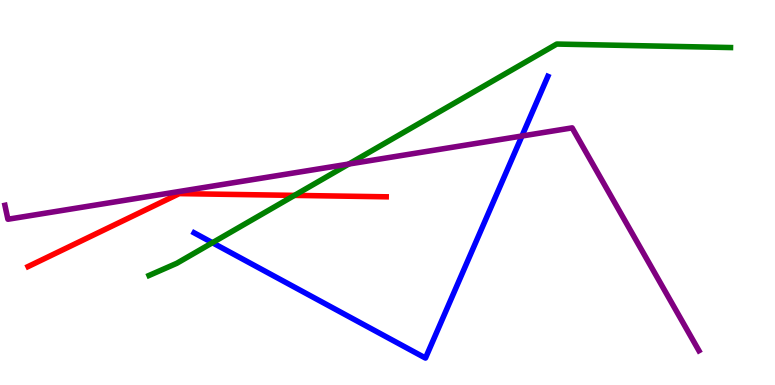[{'lines': ['blue', 'red'], 'intersections': []}, {'lines': ['green', 'red'], 'intersections': [{'x': 3.8, 'y': 4.92}]}, {'lines': ['purple', 'red'], 'intersections': []}, {'lines': ['blue', 'green'], 'intersections': [{'x': 2.74, 'y': 3.7}]}, {'lines': ['blue', 'purple'], 'intersections': [{'x': 6.73, 'y': 6.47}]}, {'lines': ['green', 'purple'], 'intersections': [{'x': 4.5, 'y': 5.74}]}]